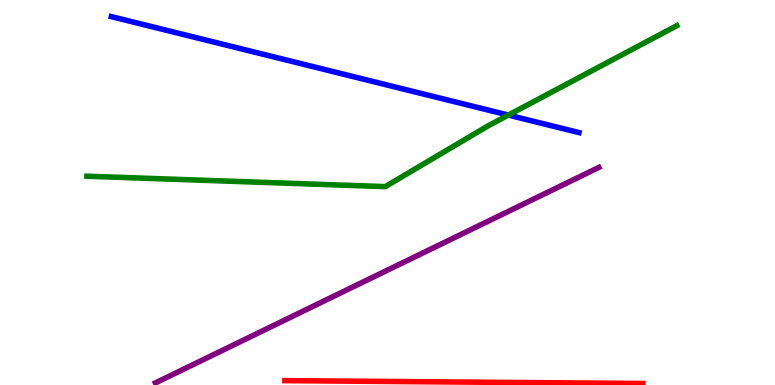[{'lines': ['blue', 'red'], 'intersections': []}, {'lines': ['green', 'red'], 'intersections': []}, {'lines': ['purple', 'red'], 'intersections': []}, {'lines': ['blue', 'green'], 'intersections': [{'x': 6.56, 'y': 7.01}]}, {'lines': ['blue', 'purple'], 'intersections': []}, {'lines': ['green', 'purple'], 'intersections': []}]